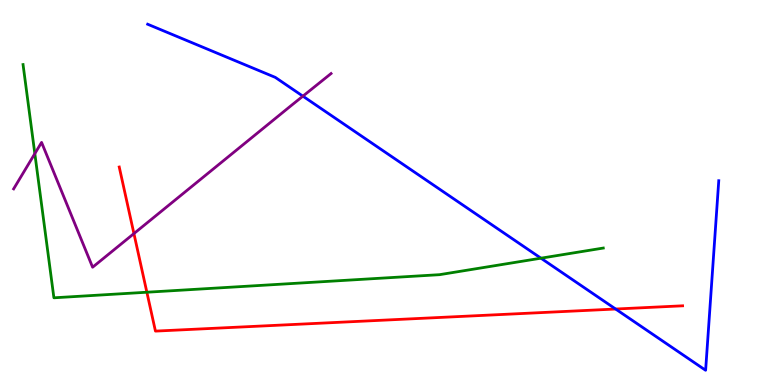[{'lines': ['blue', 'red'], 'intersections': [{'x': 7.94, 'y': 1.97}]}, {'lines': ['green', 'red'], 'intersections': [{'x': 1.9, 'y': 2.41}]}, {'lines': ['purple', 'red'], 'intersections': [{'x': 1.73, 'y': 3.93}]}, {'lines': ['blue', 'green'], 'intersections': [{'x': 6.98, 'y': 3.29}]}, {'lines': ['blue', 'purple'], 'intersections': [{'x': 3.91, 'y': 7.5}]}, {'lines': ['green', 'purple'], 'intersections': [{'x': 0.449, 'y': 6.01}]}]